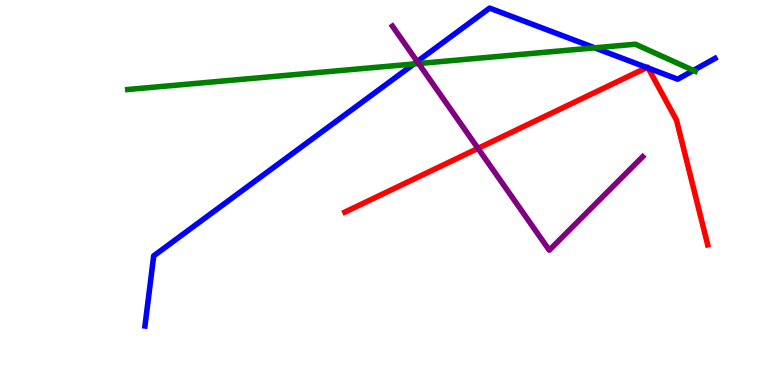[{'lines': ['blue', 'red'], 'intersections': [{'x': 8.35, 'y': 8.25}, {'x': 8.36, 'y': 8.23}]}, {'lines': ['green', 'red'], 'intersections': []}, {'lines': ['purple', 'red'], 'intersections': [{'x': 6.17, 'y': 6.15}]}, {'lines': ['blue', 'green'], 'intersections': [{'x': 5.34, 'y': 8.34}, {'x': 7.67, 'y': 8.76}, {'x': 8.95, 'y': 8.17}]}, {'lines': ['blue', 'purple'], 'intersections': [{'x': 5.38, 'y': 8.4}]}, {'lines': ['green', 'purple'], 'intersections': [{'x': 5.4, 'y': 8.35}]}]